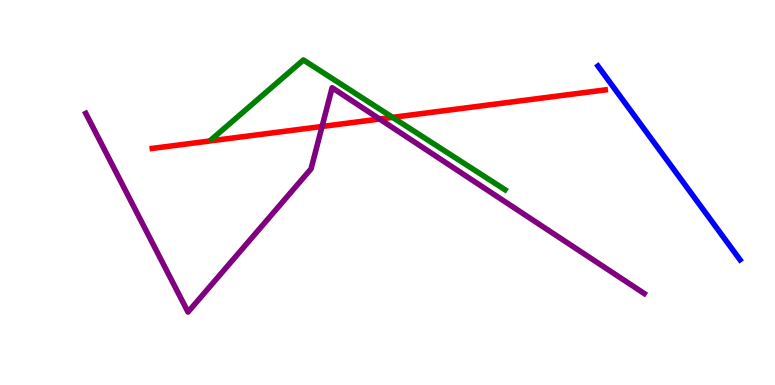[{'lines': ['blue', 'red'], 'intersections': []}, {'lines': ['green', 'red'], 'intersections': [{'x': 5.07, 'y': 6.95}]}, {'lines': ['purple', 'red'], 'intersections': [{'x': 4.16, 'y': 6.71}, {'x': 4.9, 'y': 6.91}]}, {'lines': ['blue', 'green'], 'intersections': []}, {'lines': ['blue', 'purple'], 'intersections': []}, {'lines': ['green', 'purple'], 'intersections': []}]